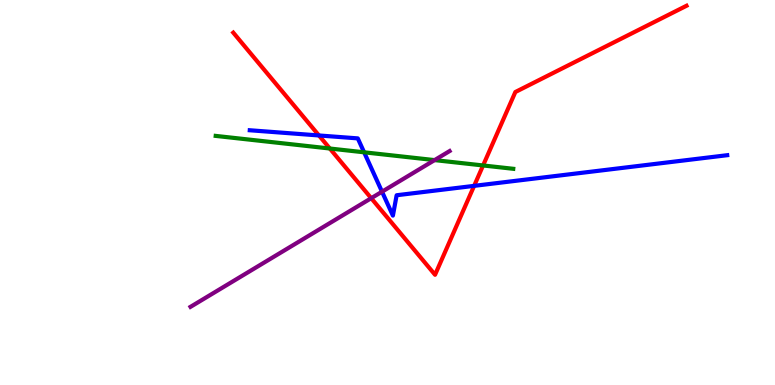[{'lines': ['blue', 'red'], 'intersections': [{'x': 4.12, 'y': 6.48}, {'x': 6.12, 'y': 5.17}]}, {'lines': ['green', 'red'], 'intersections': [{'x': 4.26, 'y': 6.14}, {'x': 6.23, 'y': 5.7}]}, {'lines': ['purple', 'red'], 'intersections': [{'x': 4.79, 'y': 4.85}]}, {'lines': ['blue', 'green'], 'intersections': [{'x': 4.7, 'y': 6.04}]}, {'lines': ['blue', 'purple'], 'intersections': [{'x': 4.93, 'y': 5.02}]}, {'lines': ['green', 'purple'], 'intersections': [{'x': 5.61, 'y': 5.84}]}]